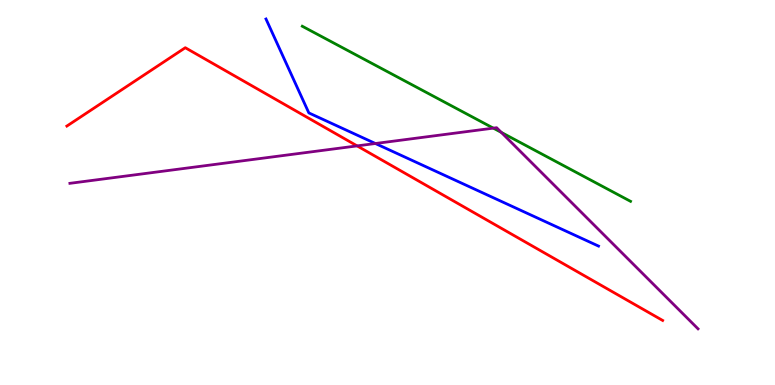[{'lines': ['blue', 'red'], 'intersections': []}, {'lines': ['green', 'red'], 'intersections': []}, {'lines': ['purple', 'red'], 'intersections': [{'x': 4.61, 'y': 6.21}]}, {'lines': ['blue', 'green'], 'intersections': []}, {'lines': ['blue', 'purple'], 'intersections': [{'x': 4.84, 'y': 6.27}]}, {'lines': ['green', 'purple'], 'intersections': [{'x': 6.37, 'y': 6.67}, {'x': 6.47, 'y': 6.56}]}]